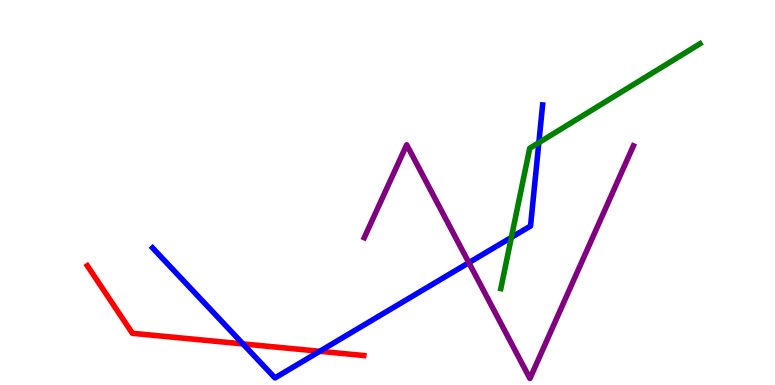[{'lines': ['blue', 'red'], 'intersections': [{'x': 3.13, 'y': 1.07}, {'x': 4.13, 'y': 0.876}]}, {'lines': ['green', 'red'], 'intersections': []}, {'lines': ['purple', 'red'], 'intersections': []}, {'lines': ['blue', 'green'], 'intersections': [{'x': 6.6, 'y': 3.83}, {'x': 6.95, 'y': 6.29}]}, {'lines': ['blue', 'purple'], 'intersections': [{'x': 6.05, 'y': 3.18}]}, {'lines': ['green', 'purple'], 'intersections': []}]